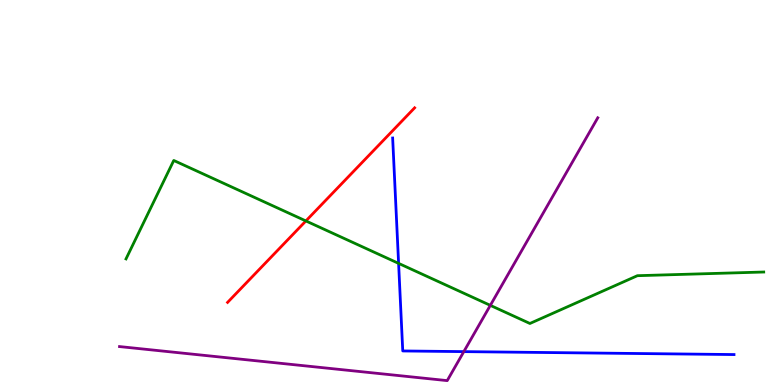[{'lines': ['blue', 'red'], 'intersections': []}, {'lines': ['green', 'red'], 'intersections': [{'x': 3.95, 'y': 4.26}]}, {'lines': ['purple', 'red'], 'intersections': []}, {'lines': ['blue', 'green'], 'intersections': [{'x': 5.14, 'y': 3.16}]}, {'lines': ['blue', 'purple'], 'intersections': [{'x': 5.98, 'y': 0.867}]}, {'lines': ['green', 'purple'], 'intersections': [{'x': 6.33, 'y': 2.07}]}]